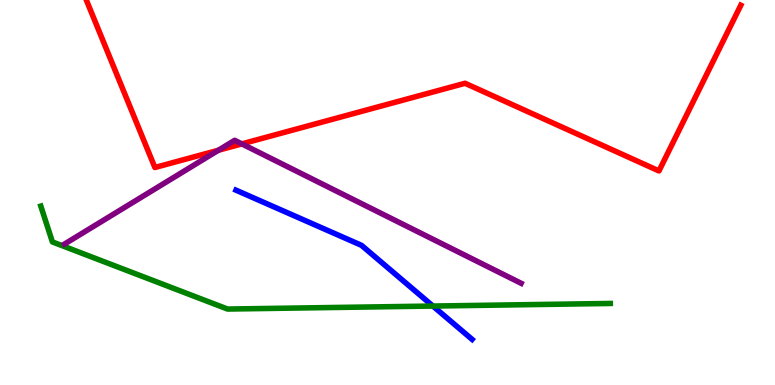[{'lines': ['blue', 'red'], 'intersections': []}, {'lines': ['green', 'red'], 'intersections': []}, {'lines': ['purple', 'red'], 'intersections': [{'x': 2.82, 'y': 6.1}, {'x': 3.12, 'y': 6.26}]}, {'lines': ['blue', 'green'], 'intersections': [{'x': 5.59, 'y': 2.05}]}, {'lines': ['blue', 'purple'], 'intersections': []}, {'lines': ['green', 'purple'], 'intersections': []}]